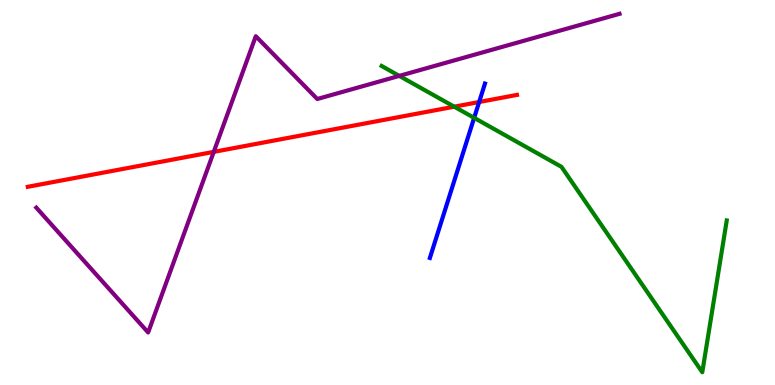[{'lines': ['blue', 'red'], 'intersections': [{'x': 6.18, 'y': 7.35}]}, {'lines': ['green', 'red'], 'intersections': [{'x': 5.86, 'y': 7.23}]}, {'lines': ['purple', 'red'], 'intersections': [{'x': 2.76, 'y': 6.06}]}, {'lines': ['blue', 'green'], 'intersections': [{'x': 6.12, 'y': 6.94}]}, {'lines': ['blue', 'purple'], 'intersections': []}, {'lines': ['green', 'purple'], 'intersections': [{'x': 5.15, 'y': 8.03}]}]